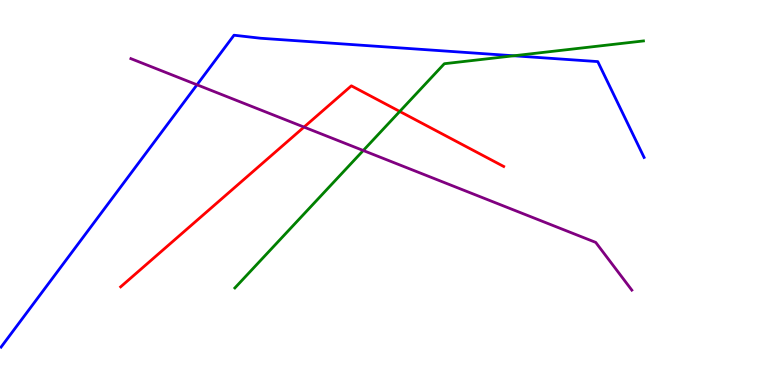[{'lines': ['blue', 'red'], 'intersections': []}, {'lines': ['green', 'red'], 'intersections': [{'x': 5.16, 'y': 7.11}]}, {'lines': ['purple', 'red'], 'intersections': [{'x': 3.92, 'y': 6.7}]}, {'lines': ['blue', 'green'], 'intersections': [{'x': 6.63, 'y': 8.55}]}, {'lines': ['blue', 'purple'], 'intersections': [{'x': 2.54, 'y': 7.8}]}, {'lines': ['green', 'purple'], 'intersections': [{'x': 4.69, 'y': 6.09}]}]